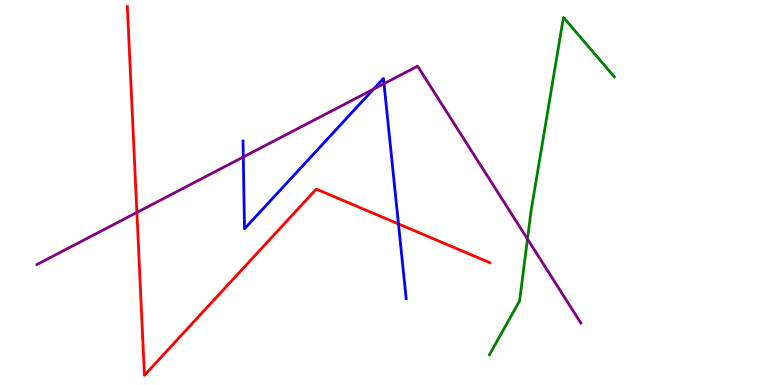[{'lines': ['blue', 'red'], 'intersections': [{'x': 5.14, 'y': 4.18}]}, {'lines': ['green', 'red'], 'intersections': []}, {'lines': ['purple', 'red'], 'intersections': [{'x': 1.77, 'y': 4.48}]}, {'lines': ['blue', 'green'], 'intersections': []}, {'lines': ['blue', 'purple'], 'intersections': [{'x': 3.14, 'y': 5.92}, {'x': 4.82, 'y': 7.68}, {'x': 4.95, 'y': 7.83}]}, {'lines': ['green', 'purple'], 'intersections': [{'x': 6.81, 'y': 3.79}]}]